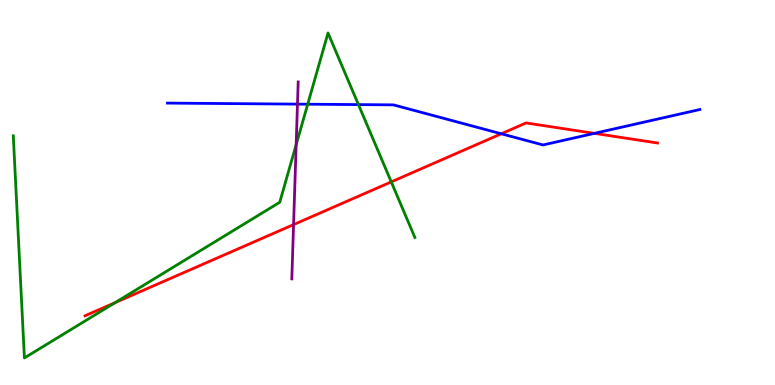[{'lines': ['blue', 'red'], 'intersections': [{'x': 6.47, 'y': 6.53}, {'x': 7.67, 'y': 6.54}]}, {'lines': ['green', 'red'], 'intersections': [{'x': 1.49, 'y': 2.14}, {'x': 5.05, 'y': 5.28}]}, {'lines': ['purple', 'red'], 'intersections': [{'x': 3.79, 'y': 4.17}]}, {'lines': ['blue', 'green'], 'intersections': [{'x': 3.97, 'y': 7.29}, {'x': 4.62, 'y': 7.28}]}, {'lines': ['blue', 'purple'], 'intersections': [{'x': 3.84, 'y': 7.3}]}, {'lines': ['green', 'purple'], 'intersections': [{'x': 3.82, 'y': 6.24}]}]